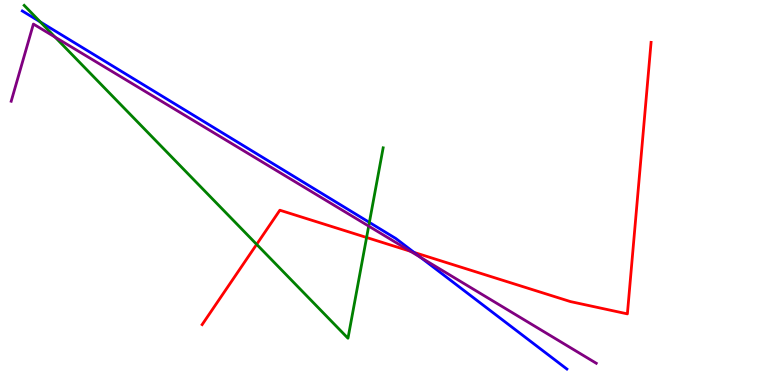[{'lines': ['blue', 'red'], 'intersections': [{'x': 5.34, 'y': 3.44}]}, {'lines': ['green', 'red'], 'intersections': [{'x': 3.31, 'y': 3.65}, {'x': 4.73, 'y': 3.83}]}, {'lines': ['purple', 'red'], 'intersections': [{'x': 5.3, 'y': 3.47}]}, {'lines': ['blue', 'green'], 'intersections': [{'x': 0.52, 'y': 9.43}, {'x': 4.77, 'y': 4.22}]}, {'lines': ['blue', 'purple'], 'intersections': [{'x': 5.43, 'y': 3.32}]}, {'lines': ['green', 'purple'], 'intersections': [{'x': 0.71, 'y': 9.04}, {'x': 4.76, 'y': 4.13}]}]